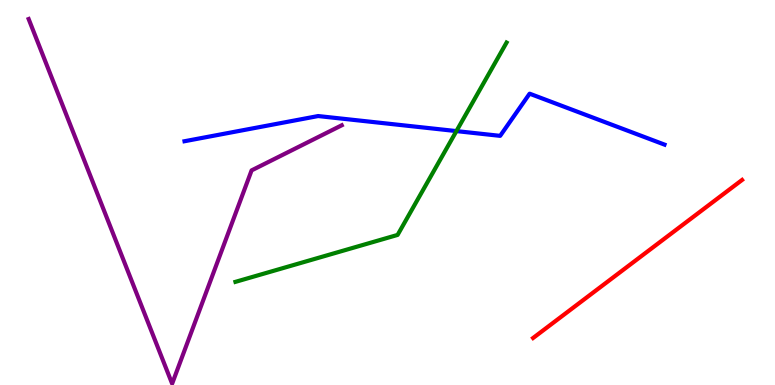[{'lines': ['blue', 'red'], 'intersections': []}, {'lines': ['green', 'red'], 'intersections': []}, {'lines': ['purple', 'red'], 'intersections': []}, {'lines': ['blue', 'green'], 'intersections': [{'x': 5.89, 'y': 6.59}]}, {'lines': ['blue', 'purple'], 'intersections': []}, {'lines': ['green', 'purple'], 'intersections': []}]